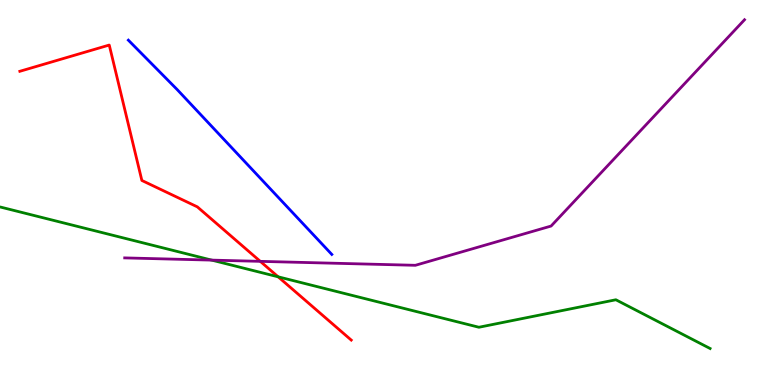[{'lines': ['blue', 'red'], 'intersections': []}, {'lines': ['green', 'red'], 'intersections': [{'x': 3.59, 'y': 2.81}]}, {'lines': ['purple', 'red'], 'intersections': [{'x': 3.36, 'y': 3.21}]}, {'lines': ['blue', 'green'], 'intersections': []}, {'lines': ['blue', 'purple'], 'intersections': []}, {'lines': ['green', 'purple'], 'intersections': [{'x': 2.73, 'y': 3.24}]}]